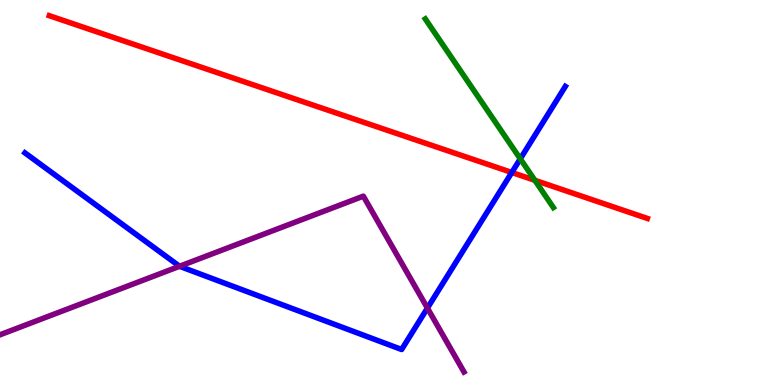[{'lines': ['blue', 'red'], 'intersections': [{'x': 6.6, 'y': 5.52}]}, {'lines': ['green', 'red'], 'intersections': [{'x': 6.9, 'y': 5.32}]}, {'lines': ['purple', 'red'], 'intersections': []}, {'lines': ['blue', 'green'], 'intersections': [{'x': 6.71, 'y': 5.87}]}, {'lines': ['blue', 'purple'], 'intersections': [{'x': 2.32, 'y': 3.08}, {'x': 5.52, 'y': 2.0}]}, {'lines': ['green', 'purple'], 'intersections': []}]